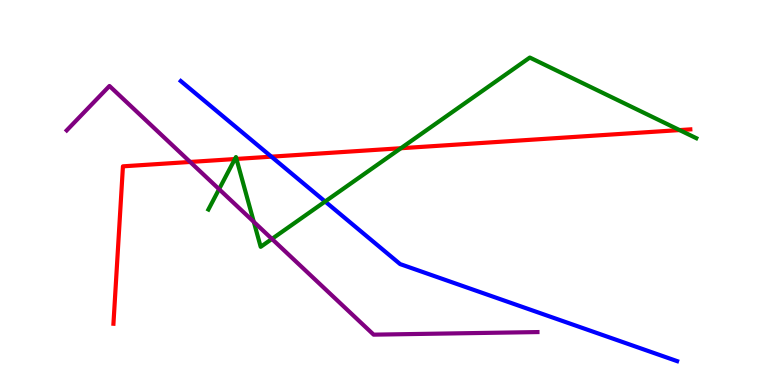[{'lines': ['blue', 'red'], 'intersections': [{'x': 3.5, 'y': 5.93}]}, {'lines': ['green', 'red'], 'intersections': [{'x': 3.03, 'y': 5.87}, {'x': 3.05, 'y': 5.87}, {'x': 5.17, 'y': 6.15}, {'x': 8.77, 'y': 6.62}]}, {'lines': ['purple', 'red'], 'intersections': [{'x': 2.45, 'y': 5.79}]}, {'lines': ['blue', 'green'], 'intersections': [{'x': 4.2, 'y': 4.77}]}, {'lines': ['blue', 'purple'], 'intersections': []}, {'lines': ['green', 'purple'], 'intersections': [{'x': 2.83, 'y': 5.09}, {'x': 3.27, 'y': 4.24}, {'x': 3.51, 'y': 3.79}]}]